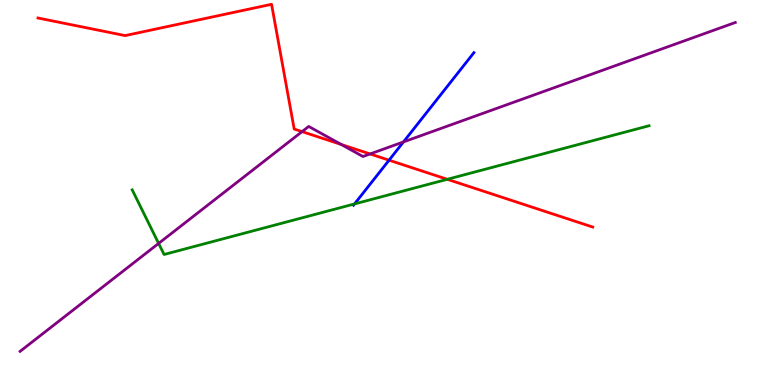[{'lines': ['blue', 'red'], 'intersections': [{'x': 5.02, 'y': 5.84}]}, {'lines': ['green', 'red'], 'intersections': [{'x': 5.77, 'y': 5.34}]}, {'lines': ['purple', 'red'], 'intersections': [{'x': 3.9, 'y': 6.58}, {'x': 4.4, 'y': 6.25}, {'x': 4.78, 'y': 6.0}]}, {'lines': ['blue', 'green'], 'intersections': [{'x': 4.57, 'y': 4.7}]}, {'lines': ['blue', 'purple'], 'intersections': [{'x': 5.21, 'y': 6.31}]}, {'lines': ['green', 'purple'], 'intersections': [{'x': 2.05, 'y': 3.68}]}]